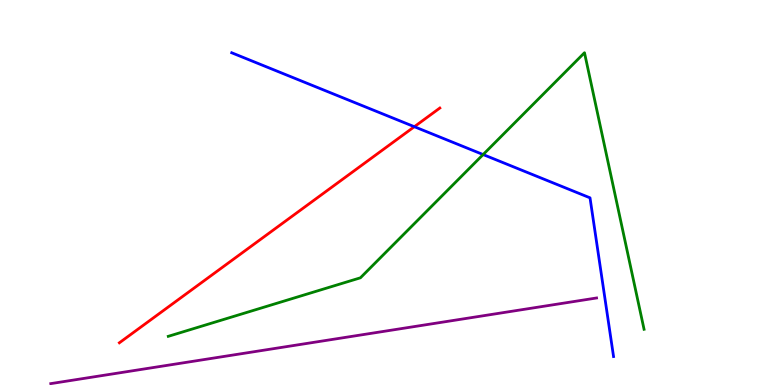[{'lines': ['blue', 'red'], 'intersections': [{'x': 5.35, 'y': 6.71}]}, {'lines': ['green', 'red'], 'intersections': []}, {'lines': ['purple', 'red'], 'intersections': []}, {'lines': ['blue', 'green'], 'intersections': [{'x': 6.23, 'y': 5.99}]}, {'lines': ['blue', 'purple'], 'intersections': []}, {'lines': ['green', 'purple'], 'intersections': []}]